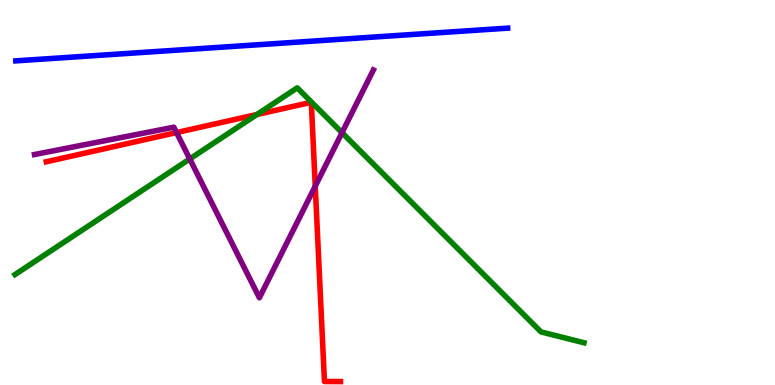[{'lines': ['blue', 'red'], 'intersections': []}, {'lines': ['green', 'red'], 'intersections': [{'x': 3.31, 'y': 7.03}]}, {'lines': ['purple', 'red'], 'intersections': [{'x': 2.28, 'y': 6.56}, {'x': 4.07, 'y': 5.16}]}, {'lines': ['blue', 'green'], 'intersections': []}, {'lines': ['blue', 'purple'], 'intersections': []}, {'lines': ['green', 'purple'], 'intersections': [{'x': 2.45, 'y': 5.87}, {'x': 4.41, 'y': 6.55}]}]